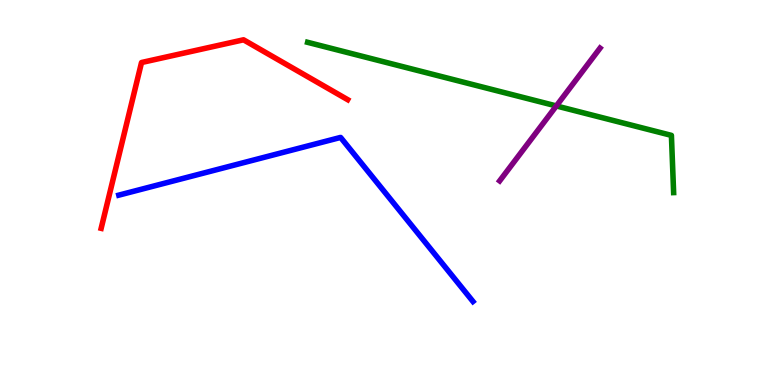[{'lines': ['blue', 'red'], 'intersections': []}, {'lines': ['green', 'red'], 'intersections': []}, {'lines': ['purple', 'red'], 'intersections': []}, {'lines': ['blue', 'green'], 'intersections': []}, {'lines': ['blue', 'purple'], 'intersections': []}, {'lines': ['green', 'purple'], 'intersections': [{'x': 7.18, 'y': 7.25}]}]